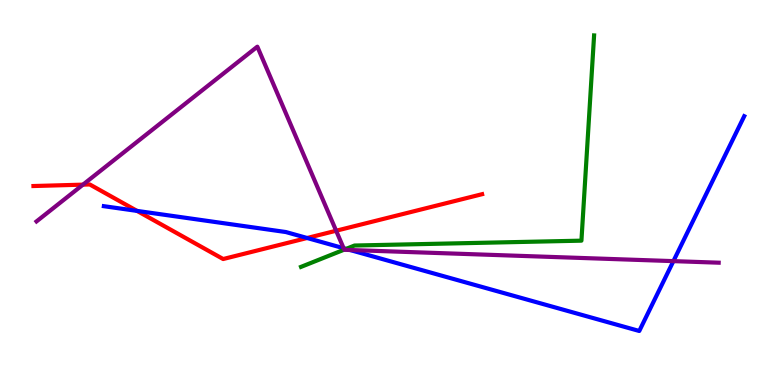[{'lines': ['blue', 'red'], 'intersections': [{'x': 1.77, 'y': 4.52}, {'x': 3.96, 'y': 3.82}]}, {'lines': ['green', 'red'], 'intersections': []}, {'lines': ['purple', 'red'], 'intersections': [{'x': 1.07, 'y': 5.2}, {'x': 4.34, 'y': 4.01}]}, {'lines': ['blue', 'green'], 'intersections': [{'x': 4.47, 'y': 3.54}]}, {'lines': ['blue', 'purple'], 'intersections': [{'x': 4.43, 'y': 3.55}, {'x': 4.52, 'y': 3.51}, {'x': 8.69, 'y': 3.22}]}, {'lines': ['green', 'purple'], 'intersections': [{'x': 4.44, 'y': 3.52}]}]